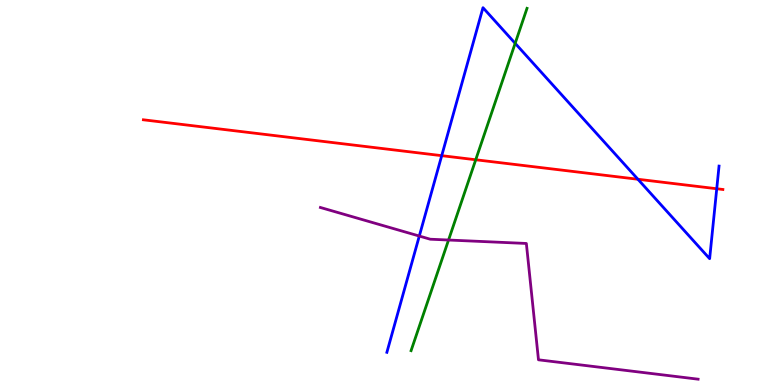[{'lines': ['blue', 'red'], 'intersections': [{'x': 5.7, 'y': 5.96}, {'x': 8.23, 'y': 5.34}, {'x': 9.25, 'y': 5.1}]}, {'lines': ['green', 'red'], 'intersections': [{'x': 6.14, 'y': 5.85}]}, {'lines': ['purple', 'red'], 'intersections': []}, {'lines': ['blue', 'green'], 'intersections': [{'x': 6.65, 'y': 8.87}]}, {'lines': ['blue', 'purple'], 'intersections': [{'x': 5.41, 'y': 3.87}]}, {'lines': ['green', 'purple'], 'intersections': [{'x': 5.79, 'y': 3.77}]}]